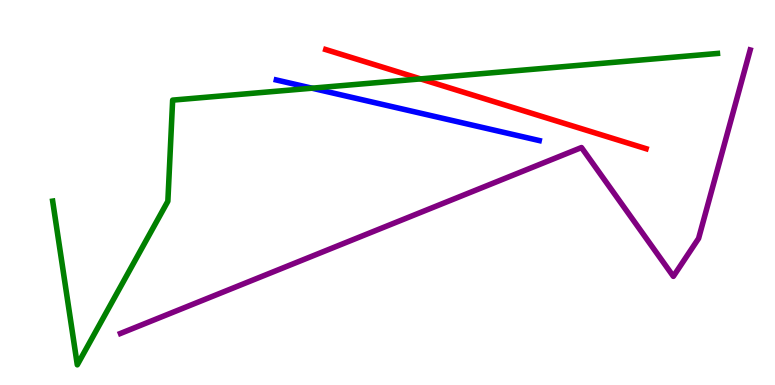[{'lines': ['blue', 'red'], 'intersections': []}, {'lines': ['green', 'red'], 'intersections': [{'x': 5.43, 'y': 7.95}]}, {'lines': ['purple', 'red'], 'intersections': []}, {'lines': ['blue', 'green'], 'intersections': [{'x': 4.03, 'y': 7.71}]}, {'lines': ['blue', 'purple'], 'intersections': []}, {'lines': ['green', 'purple'], 'intersections': []}]